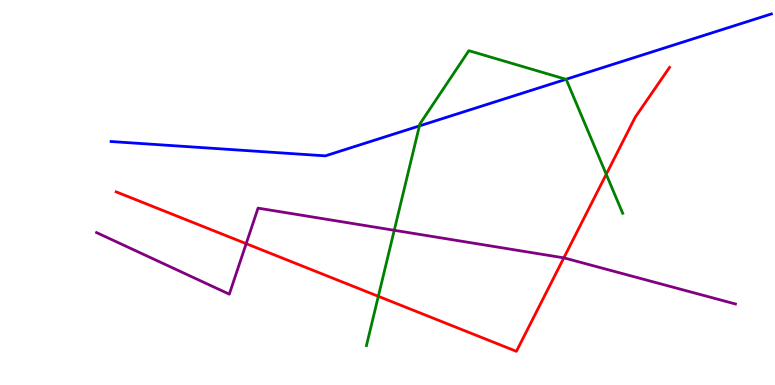[{'lines': ['blue', 'red'], 'intersections': []}, {'lines': ['green', 'red'], 'intersections': [{'x': 4.88, 'y': 2.3}, {'x': 7.82, 'y': 5.47}]}, {'lines': ['purple', 'red'], 'intersections': [{'x': 3.18, 'y': 3.67}, {'x': 7.28, 'y': 3.3}]}, {'lines': ['blue', 'green'], 'intersections': [{'x': 5.41, 'y': 6.73}, {'x': 7.3, 'y': 7.94}]}, {'lines': ['blue', 'purple'], 'intersections': []}, {'lines': ['green', 'purple'], 'intersections': [{'x': 5.09, 'y': 4.02}]}]